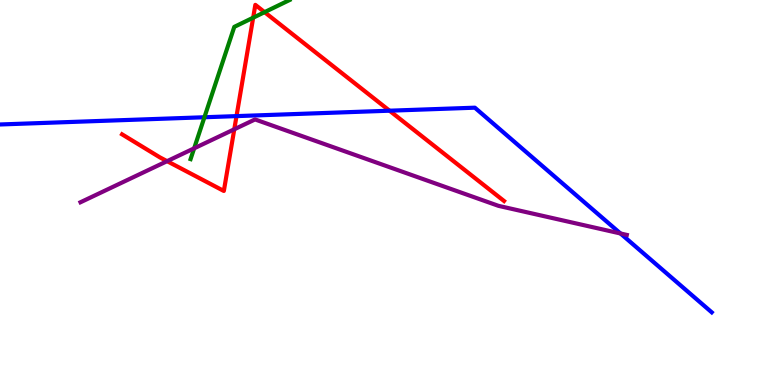[{'lines': ['blue', 'red'], 'intersections': [{'x': 3.05, 'y': 6.98}, {'x': 5.03, 'y': 7.12}]}, {'lines': ['green', 'red'], 'intersections': [{'x': 3.27, 'y': 9.54}, {'x': 3.41, 'y': 9.68}]}, {'lines': ['purple', 'red'], 'intersections': [{'x': 2.16, 'y': 5.81}, {'x': 3.02, 'y': 6.64}]}, {'lines': ['blue', 'green'], 'intersections': [{'x': 2.64, 'y': 6.95}]}, {'lines': ['blue', 'purple'], 'intersections': [{'x': 8.01, 'y': 3.94}]}, {'lines': ['green', 'purple'], 'intersections': [{'x': 2.51, 'y': 6.15}]}]